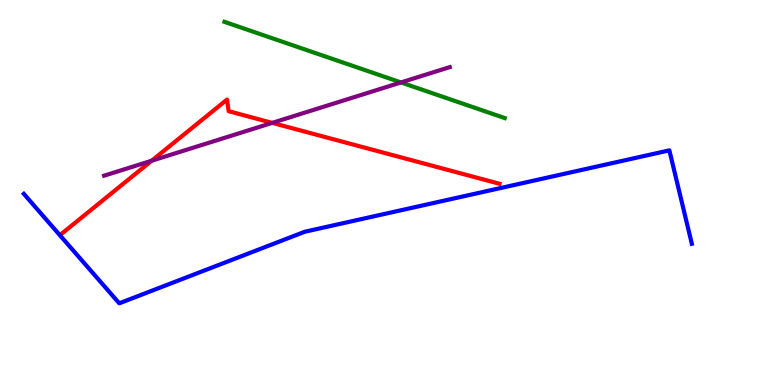[{'lines': ['blue', 'red'], 'intersections': []}, {'lines': ['green', 'red'], 'intersections': []}, {'lines': ['purple', 'red'], 'intersections': [{'x': 1.96, 'y': 5.82}, {'x': 3.51, 'y': 6.81}]}, {'lines': ['blue', 'green'], 'intersections': []}, {'lines': ['blue', 'purple'], 'intersections': []}, {'lines': ['green', 'purple'], 'intersections': [{'x': 5.17, 'y': 7.86}]}]